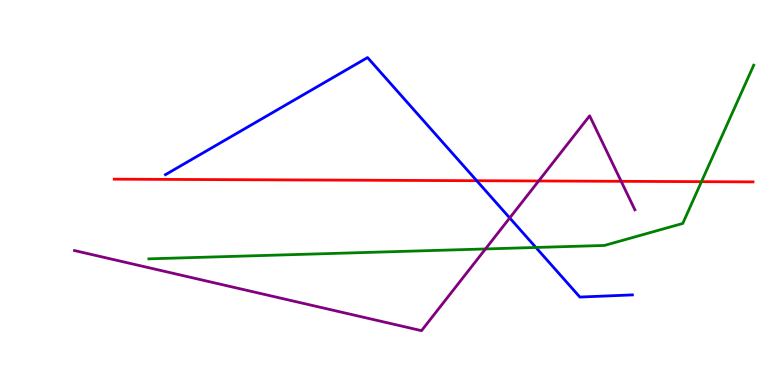[{'lines': ['blue', 'red'], 'intersections': [{'x': 6.15, 'y': 5.31}]}, {'lines': ['green', 'red'], 'intersections': [{'x': 9.05, 'y': 5.28}]}, {'lines': ['purple', 'red'], 'intersections': [{'x': 6.95, 'y': 5.3}, {'x': 8.02, 'y': 5.29}]}, {'lines': ['blue', 'green'], 'intersections': [{'x': 6.91, 'y': 3.57}]}, {'lines': ['blue', 'purple'], 'intersections': [{'x': 6.58, 'y': 4.34}]}, {'lines': ['green', 'purple'], 'intersections': [{'x': 6.26, 'y': 3.53}]}]